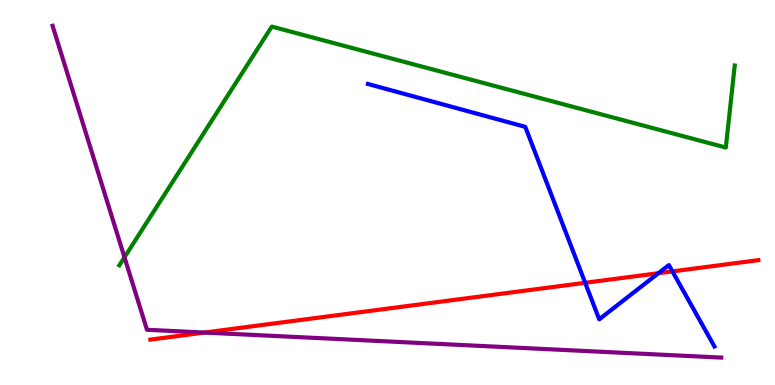[{'lines': ['blue', 'red'], 'intersections': [{'x': 7.55, 'y': 2.65}, {'x': 8.5, 'y': 2.9}, {'x': 8.68, 'y': 2.95}]}, {'lines': ['green', 'red'], 'intersections': []}, {'lines': ['purple', 'red'], 'intersections': [{'x': 2.64, 'y': 1.36}]}, {'lines': ['blue', 'green'], 'intersections': []}, {'lines': ['blue', 'purple'], 'intersections': []}, {'lines': ['green', 'purple'], 'intersections': [{'x': 1.61, 'y': 3.32}]}]